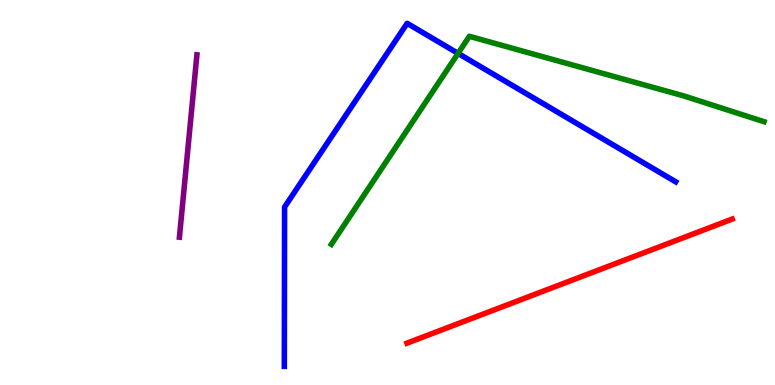[{'lines': ['blue', 'red'], 'intersections': []}, {'lines': ['green', 'red'], 'intersections': []}, {'lines': ['purple', 'red'], 'intersections': []}, {'lines': ['blue', 'green'], 'intersections': [{'x': 5.91, 'y': 8.61}]}, {'lines': ['blue', 'purple'], 'intersections': []}, {'lines': ['green', 'purple'], 'intersections': []}]